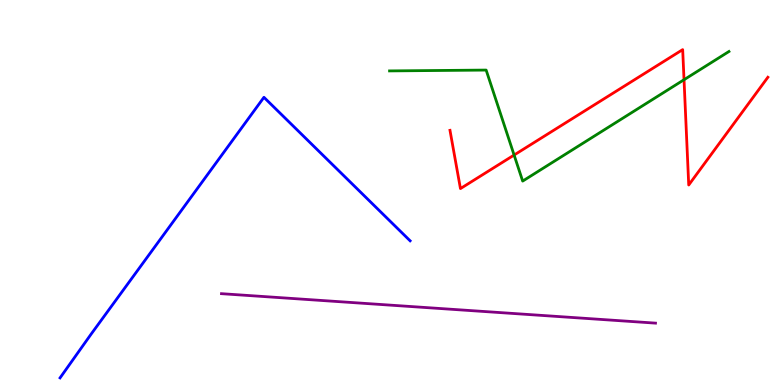[{'lines': ['blue', 'red'], 'intersections': []}, {'lines': ['green', 'red'], 'intersections': [{'x': 6.63, 'y': 5.97}, {'x': 8.83, 'y': 7.93}]}, {'lines': ['purple', 'red'], 'intersections': []}, {'lines': ['blue', 'green'], 'intersections': []}, {'lines': ['blue', 'purple'], 'intersections': []}, {'lines': ['green', 'purple'], 'intersections': []}]